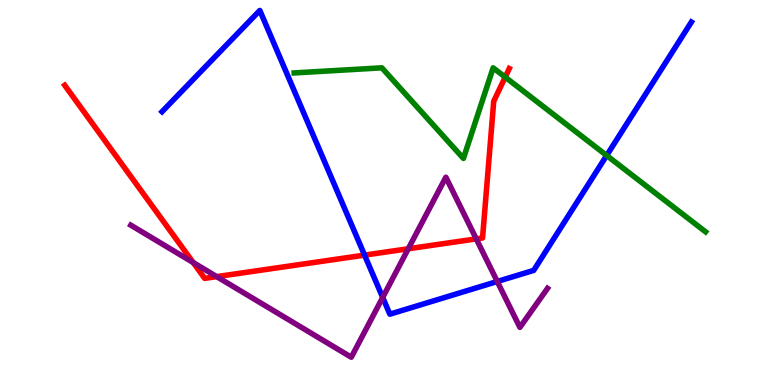[{'lines': ['blue', 'red'], 'intersections': [{'x': 4.7, 'y': 3.37}]}, {'lines': ['green', 'red'], 'intersections': [{'x': 6.52, 'y': 8.0}]}, {'lines': ['purple', 'red'], 'intersections': [{'x': 2.49, 'y': 3.18}, {'x': 2.8, 'y': 2.81}, {'x': 5.27, 'y': 3.54}, {'x': 6.15, 'y': 3.8}]}, {'lines': ['blue', 'green'], 'intersections': [{'x': 7.83, 'y': 5.96}]}, {'lines': ['blue', 'purple'], 'intersections': [{'x': 4.94, 'y': 2.27}, {'x': 6.42, 'y': 2.69}]}, {'lines': ['green', 'purple'], 'intersections': []}]